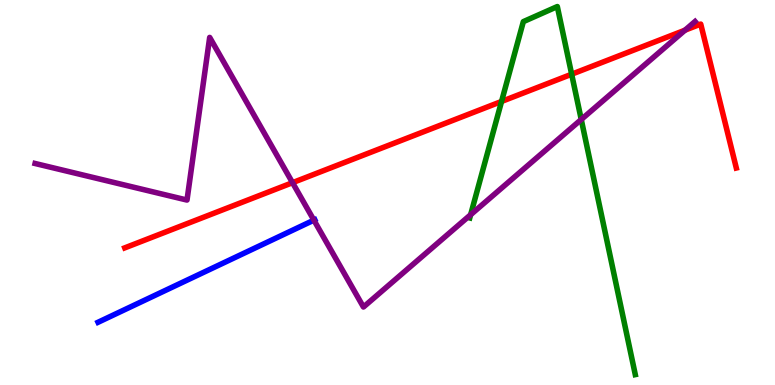[{'lines': ['blue', 'red'], 'intersections': []}, {'lines': ['green', 'red'], 'intersections': [{'x': 6.47, 'y': 7.36}, {'x': 7.38, 'y': 8.07}]}, {'lines': ['purple', 'red'], 'intersections': [{'x': 3.77, 'y': 5.26}, {'x': 8.84, 'y': 9.22}]}, {'lines': ['blue', 'green'], 'intersections': []}, {'lines': ['blue', 'purple'], 'intersections': [{'x': 4.05, 'y': 4.28}]}, {'lines': ['green', 'purple'], 'intersections': [{'x': 6.07, 'y': 4.42}, {'x': 7.5, 'y': 6.9}]}]